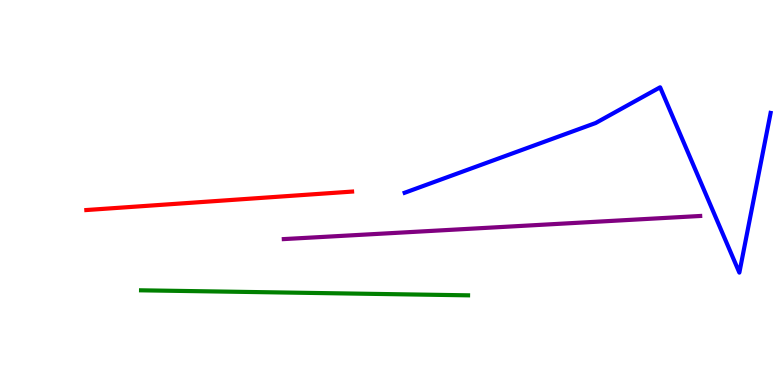[{'lines': ['blue', 'red'], 'intersections': []}, {'lines': ['green', 'red'], 'intersections': []}, {'lines': ['purple', 'red'], 'intersections': []}, {'lines': ['blue', 'green'], 'intersections': []}, {'lines': ['blue', 'purple'], 'intersections': []}, {'lines': ['green', 'purple'], 'intersections': []}]